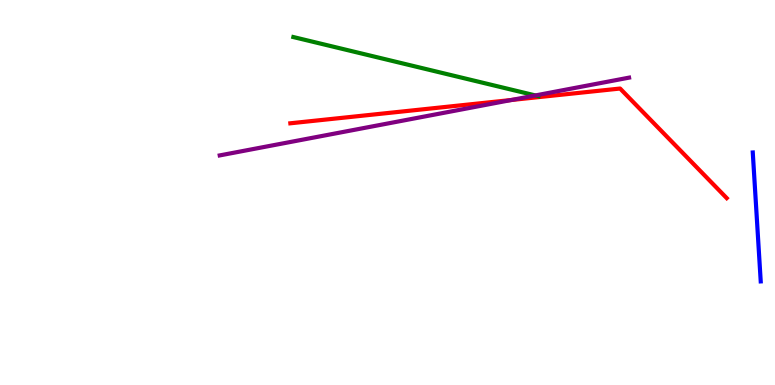[{'lines': ['blue', 'red'], 'intersections': []}, {'lines': ['green', 'red'], 'intersections': []}, {'lines': ['purple', 'red'], 'intersections': [{'x': 6.6, 'y': 7.4}]}, {'lines': ['blue', 'green'], 'intersections': []}, {'lines': ['blue', 'purple'], 'intersections': []}, {'lines': ['green', 'purple'], 'intersections': [{'x': 6.91, 'y': 7.52}]}]